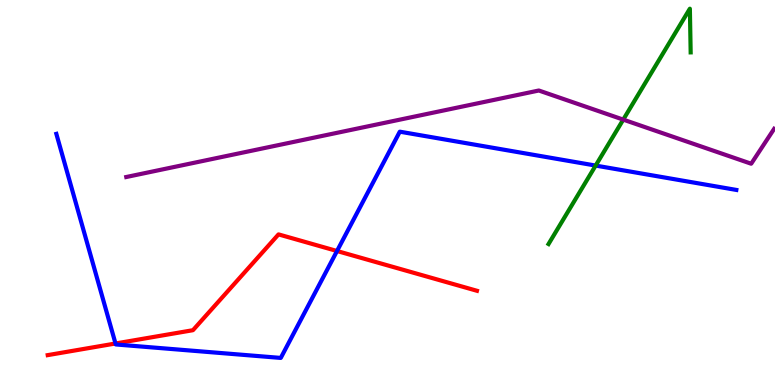[{'lines': ['blue', 'red'], 'intersections': [{'x': 1.49, 'y': 1.08}, {'x': 4.35, 'y': 3.48}]}, {'lines': ['green', 'red'], 'intersections': []}, {'lines': ['purple', 'red'], 'intersections': []}, {'lines': ['blue', 'green'], 'intersections': [{'x': 7.69, 'y': 5.7}]}, {'lines': ['blue', 'purple'], 'intersections': []}, {'lines': ['green', 'purple'], 'intersections': [{'x': 8.04, 'y': 6.89}]}]